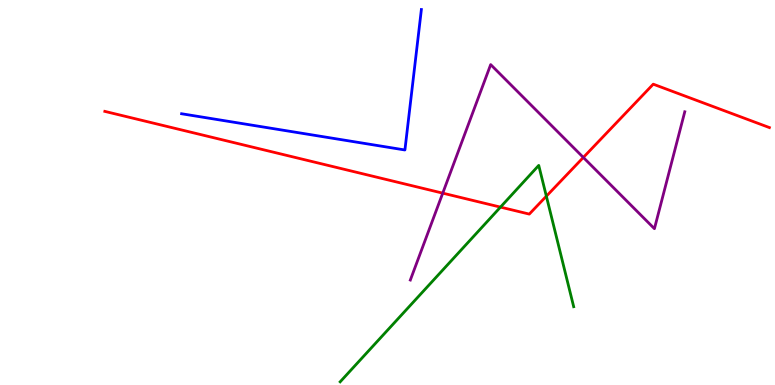[{'lines': ['blue', 'red'], 'intersections': []}, {'lines': ['green', 'red'], 'intersections': [{'x': 6.46, 'y': 4.62}, {'x': 7.05, 'y': 4.9}]}, {'lines': ['purple', 'red'], 'intersections': [{'x': 5.71, 'y': 4.98}, {'x': 7.53, 'y': 5.91}]}, {'lines': ['blue', 'green'], 'intersections': []}, {'lines': ['blue', 'purple'], 'intersections': []}, {'lines': ['green', 'purple'], 'intersections': []}]